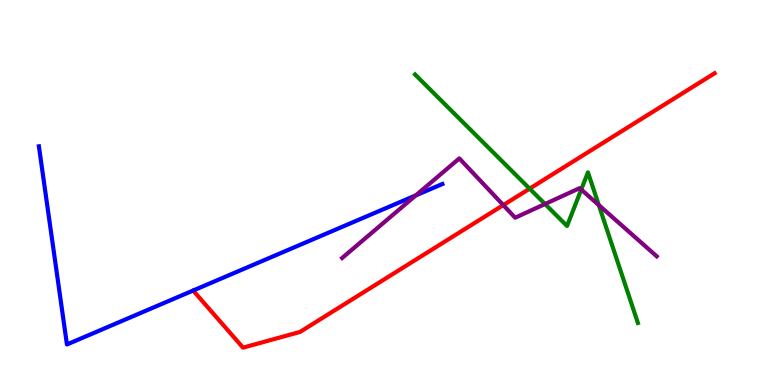[{'lines': ['blue', 'red'], 'intersections': []}, {'lines': ['green', 'red'], 'intersections': [{'x': 6.83, 'y': 5.1}]}, {'lines': ['purple', 'red'], 'intersections': [{'x': 6.49, 'y': 4.67}]}, {'lines': ['blue', 'green'], 'intersections': []}, {'lines': ['blue', 'purple'], 'intersections': [{'x': 5.37, 'y': 4.93}]}, {'lines': ['green', 'purple'], 'intersections': [{'x': 7.03, 'y': 4.7}, {'x': 7.5, 'y': 5.08}, {'x': 7.73, 'y': 4.67}]}]